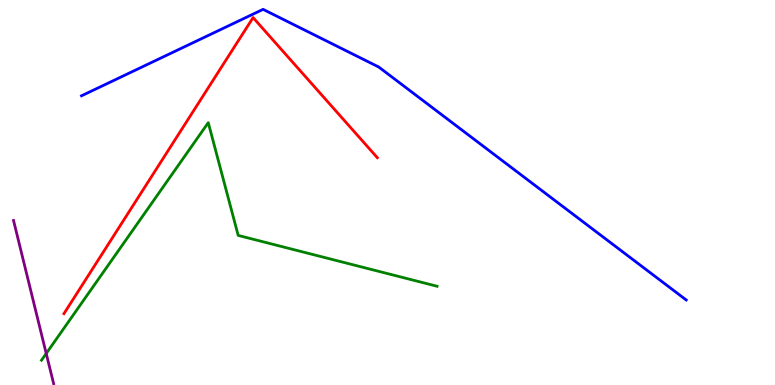[{'lines': ['blue', 'red'], 'intersections': []}, {'lines': ['green', 'red'], 'intersections': []}, {'lines': ['purple', 'red'], 'intersections': []}, {'lines': ['blue', 'green'], 'intersections': []}, {'lines': ['blue', 'purple'], 'intersections': []}, {'lines': ['green', 'purple'], 'intersections': [{'x': 0.596, 'y': 0.818}]}]